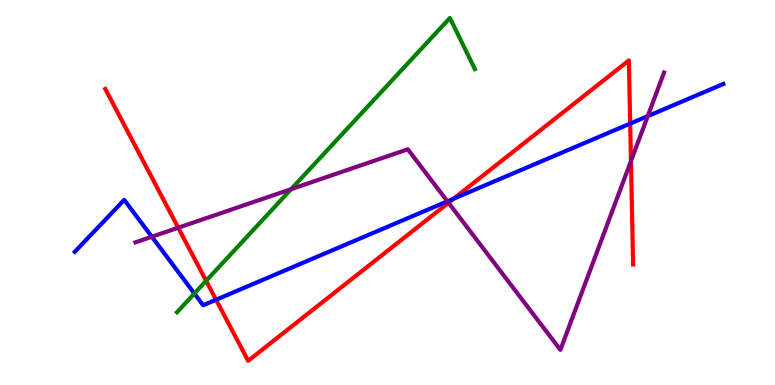[{'lines': ['blue', 'red'], 'intersections': [{'x': 2.79, 'y': 2.21}, {'x': 5.85, 'y': 4.84}, {'x': 8.13, 'y': 6.79}]}, {'lines': ['green', 'red'], 'intersections': [{'x': 2.66, 'y': 2.71}]}, {'lines': ['purple', 'red'], 'intersections': [{'x': 2.3, 'y': 4.08}, {'x': 5.79, 'y': 4.73}, {'x': 8.14, 'y': 5.82}]}, {'lines': ['blue', 'green'], 'intersections': [{'x': 2.51, 'y': 2.38}]}, {'lines': ['blue', 'purple'], 'intersections': [{'x': 1.96, 'y': 3.85}, {'x': 5.77, 'y': 4.77}, {'x': 8.36, 'y': 6.98}]}, {'lines': ['green', 'purple'], 'intersections': [{'x': 3.76, 'y': 5.09}]}]